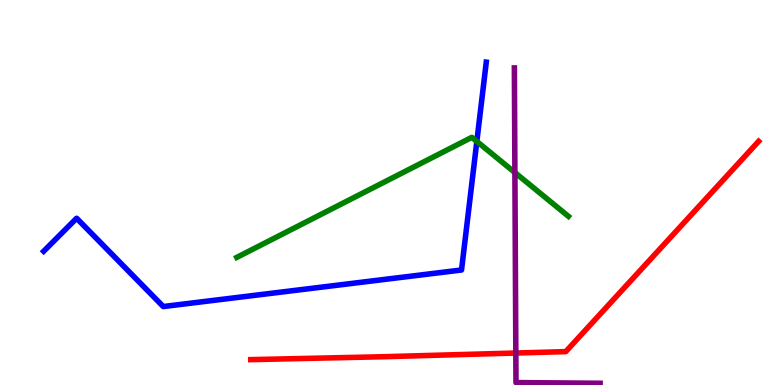[{'lines': ['blue', 'red'], 'intersections': []}, {'lines': ['green', 'red'], 'intersections': []}, {'lines': ['purple', 'red'], 'intersections': [{'x': 6.66, 'y': 0.831}]}, {'lines': ['blue', 'green'], 'intersections': [{'x': 6.15, 'y': 6.33}]}, {'lines': ['blue', 'purple'], 'intersections': []}, {'lines': ['green', 'purple'], 'intersections': [{'x': 6.64, 'y': 5.52}]}]